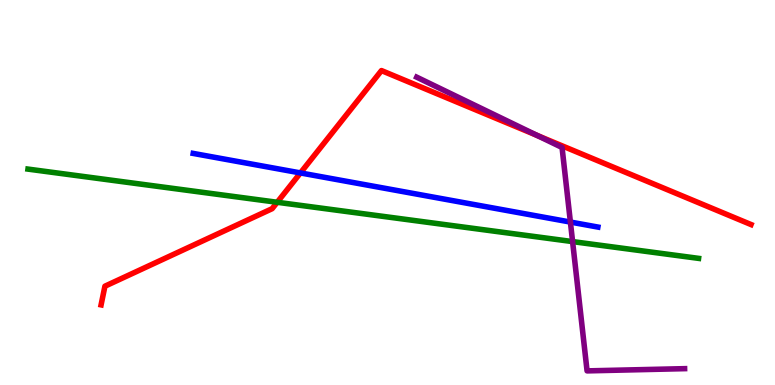[{'lines': ['blue', 'red'], 'intersections': [{'x': 3.88, 'y': 5.51}]}, {'lines': ['green', 'red'], 'intersections': [{'x': 3.58, 'y': 4.75}]}, {'lines': ['purple', 'red'], 'intersections': [{'x': 6.93, 'y': 6.48}]}, {'lines': ['blue', 'green'], 'intersections': []}, {'lines': ['blue', 'purple'], 'intersections': [{'x': 7.36, 'y': 4.23}]}, {'lines': ['green', 'purple'], 'intersections': [{'x': 7.39, 'y': 3.72}]}]